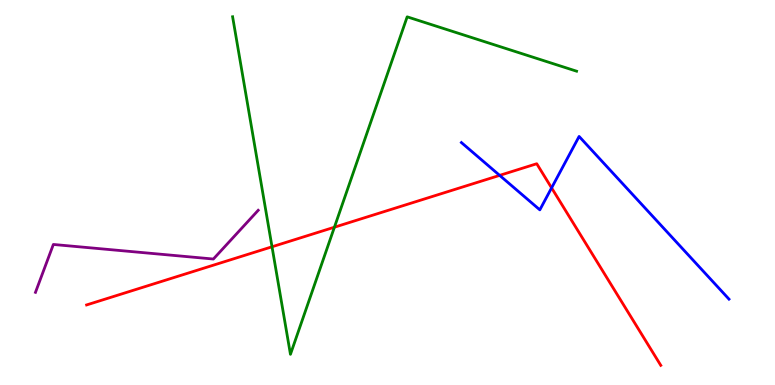[{'lines': ['blue', 'red'], 'intersections': [{'x': 6.45, 'y': 5.44}, {'x': 7.12, 'y': 5.12}]}, {'lines': ['green', 'red'], 'intersections': [{'x': 3.51, 'y': 3.59}, {'x': 4.32, 'y': 4.1}]}, {'lines': ['purple', 'red'], 'intersections': []}, {'lines': ['blue', 'green'], 'intersections': []}, {'lines': ['blue', 'purple'], 'intersections': []}, {'lines': ['green', 'purple'], 'intersections': []}]